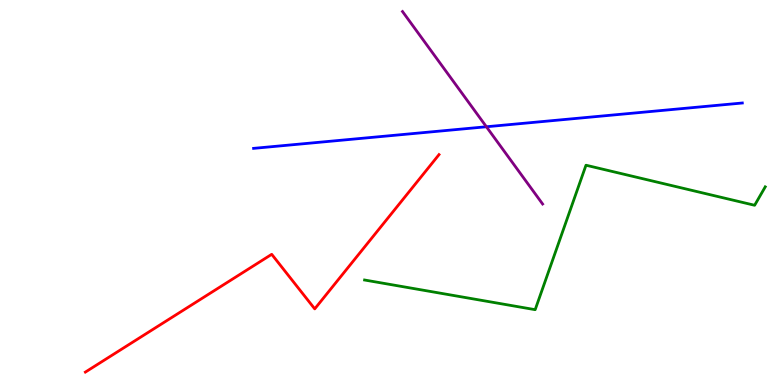[{'lines': ['blue', 'red'], 'intersections': []}, {'lines': ['green', 'red'], 'intersections': []}, {'lines': ['purple', 'red'], 'intersections': []}, {'lines': ['blue', 'green'], 'intersections': []}, {'lines': ['blue', 'purple'], 'intersections': [{'x': 6.28, 'y': 6.71}]}, {'lines': ['green', 'purple'], 'intersections': []}]